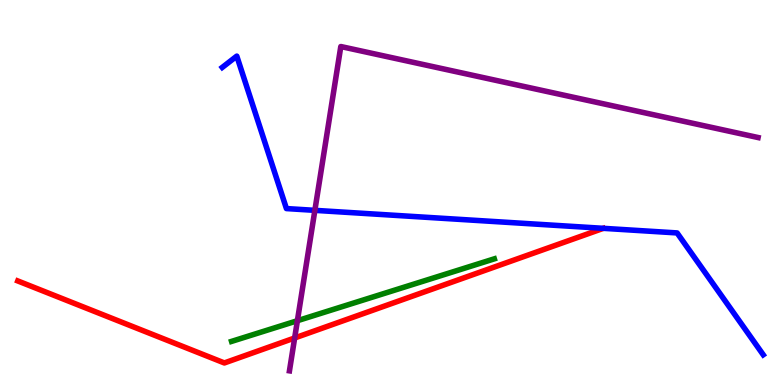[{'lines': ['blue', 'red'], 'intersections': []}, {'lines': ['green', 'red'], 'intersections': []}, {'lines': ['purple', 'red'], 'intersections': [{'x': 3.8, 'y': 1.22}]}, {'lines': ['blue', 'green'], 'intersections': []}, {'lines': ['blue', 'purple'], 'intersections': [{'x': 4.06, 'y': 4.54}]}, {'lines': ['green', 'purple'], 'intersections': [{'x': 3.84, 'y': 1.67}]}]